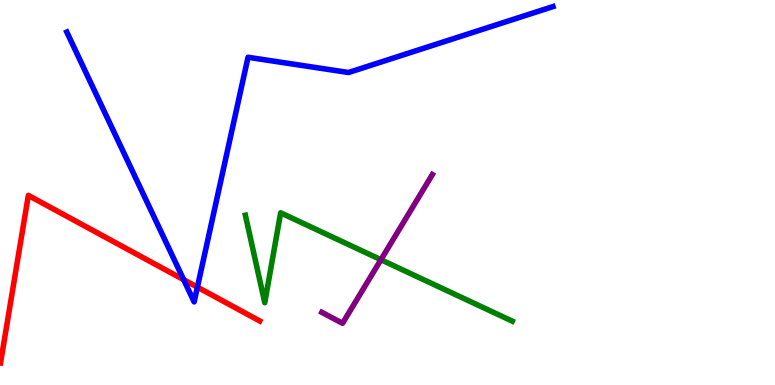[{'lines': ['blue', 'red'], 'intersections': [{'x': 2.37, 'y': 2.74}, {'x': 2.55, 'y': 2.54}]}, {'lines': ['green', 'red'], 'intersections': []}, {'lines': ['purple', 'red'], 'intersections': []}, {'lines': ['blue', 'green'], 'intersections': []}, {'lines': ['blue', 'purple'], 'intersections': []}, {'lines': ['green', 'purple'], 'intersections': [{'x': 4.92, 'y': 3.25}]}]